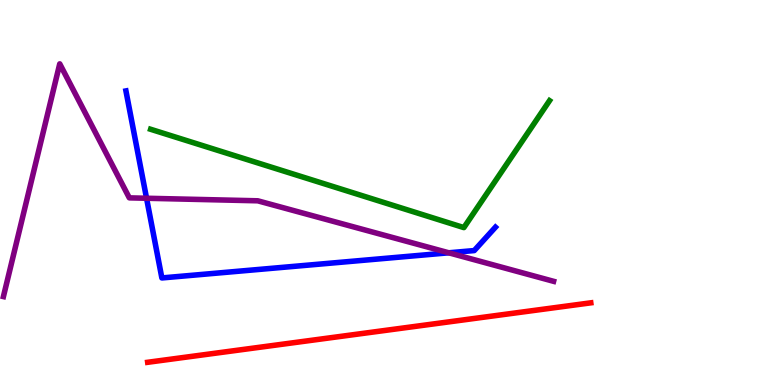[{'lines': ['blue', 'red'], 'intersections': []}, {'lines': ['green', 'red'], 'intersections': []}, {'lines': ['purple', 'red'], 'intersections': []}, {'lines': ['blue', 'green'], 'intersections': []}, {'lines': ['blue', 'purple'], 'intersections': [{'x': 1.89, 'y': 4.85}, {'x': 5.79, 'y': 3.43}]}, {'lines': ['green', 'purple'], 'intersections': []}]